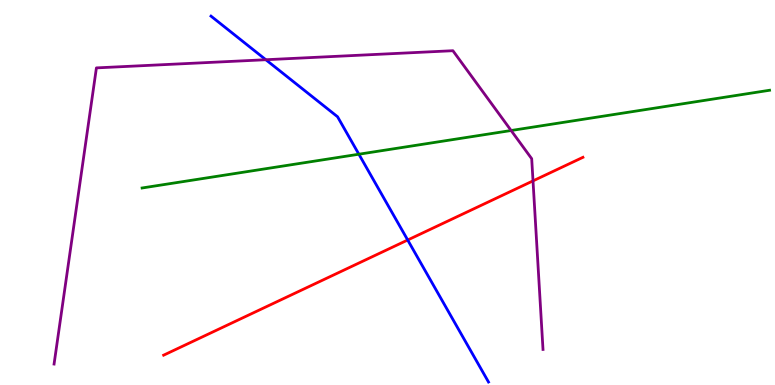[{'lines': ['blue', 'red'], 'intersections': [{'x': 5.26, 'y': 3.77}]}, {'lines': ['green', 'red'], 'intersections': []}, {'lines': ['purple', 'red'], 'intersections': [{'x': 6.88, 'y': 5.3}]}, {'lines': ['blue', 'green'], 'intersections': [{'x': 4.63, 'y': 5.99}]}, {'lines': ['blue', 'purple'], 'intersections': [{'x': 3.43, 'y': 8.45}]}, {'lines': ['green', 'purple'], 'intersections': [{'x': 6.6, 'y': 6.61}]}]